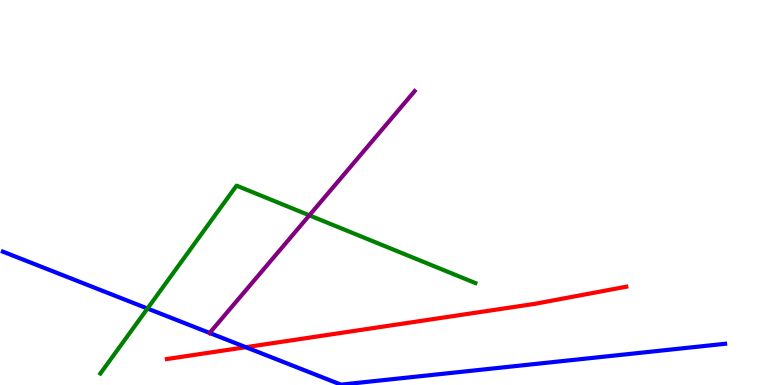[{'lines': ['blue', 'red'], 'intersections': [{'x': 3.17, 'y': 0.982}]}, {'lines': ['green', 'red'], 'intersections': []}, {'lines': ['purple', 'red'], 'intersections': []}, {'lines': ['blue', 'green'], 'intersections': [{'x': 1.9, 'y': 1.99}]}, {'lines': ['blue', 'purple'], 'intersections': [{'x': 2.71, 'y': 1.35}]}, {'lines': ['green', 'purple'], 'intersections': [{'x': 3.99, 'y': 4.41}]}]